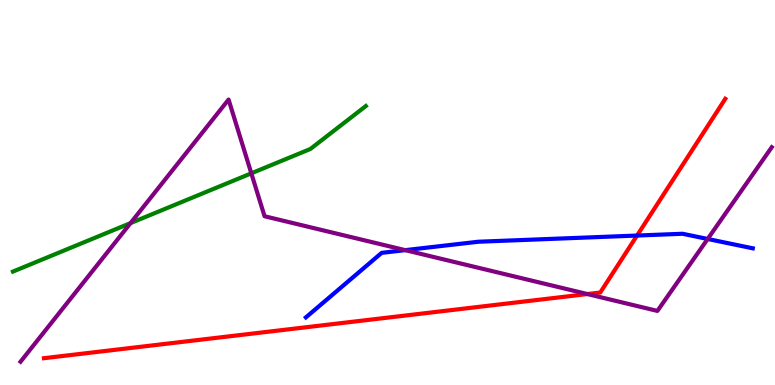[{'lines': ['blue', 'red'], 'intersections': [{'x': 8.22, 'y': 3.88}]}, {'lines': ['green', 'red'], 'intersections': []}, {'lines': ['purple', 'red'], 'intersections': [{'x': 7.58, 'y': 2.36}]}, {'lines': ['blue', 'green'], 'intersections': []}, {'lines': ['blue', 'purple'], 'intersections': [{'x': 5.23, 'y': 3.5}, {'x': 9.13, 'y': 3.79}]}, {'lines': ['green', 'purple'], 'intersections': [{'x': 1.68, 'y': 4.2}, {'x': 3.24, 'y': 5.5}]}]